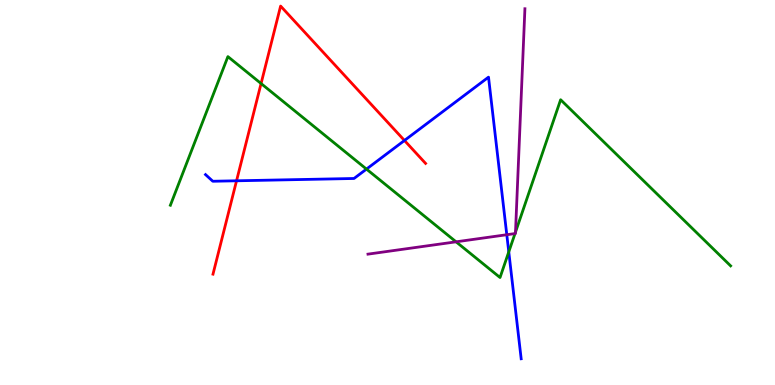[{'lines': ['blue', 'red'], 'intersections': [{'x': 3.05, 'y': 5.3}, {'x': 5.22, 'y': 6.35}]}, {'lines': ['green', 'red'], 'intersections': [{'x': 3.37, 'y': 7.83}]}, {'lines': ['purple', 'red'], 'intersections': []}, {'lines': ['blue', 'green'], 'intersections': [{'x': 4.73, 'y': 5.61}, {'x': 6.56, 'y': 3.46}]}, {'lines': ['blue', 'purple'], 'intersections': [{'x': 6.54, 'y': 3.9}]}, {'lines': ['green', 'purple'], 'intersections': [{'x': 5.88, 'y': 3.72}, {'x': 6.65, 'y': 3.93}, {'x': 6.65, 'y': 3.97}]}]